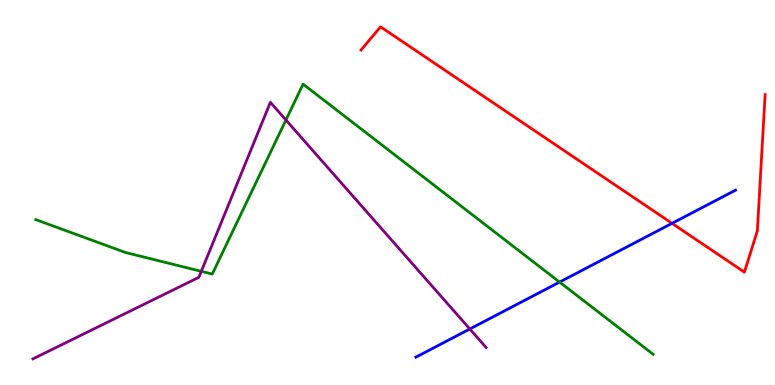[{'lines': ['blue', 'red'], 'intersections': [{'x': 8.67, 'y': 4.2}]}, {'lines': ['green', 'red'], 'intersections': []}, {'lines': ['purple', 'red'], 'intersections': []}, {'lines': ['blue', 'green'], 'intersections': [{'x': 7.22, 'y': 2.67}]}, {'lines': ['blue', 'purple'], 'intersections': [{'x': 6.06, 'y': 1.45}]}, {'lines': ['green', 'purple'], 'intersections': [{'x': 2.6, 'y': 2.95}, {'x': 3.69, 'y': 6.88}]}]